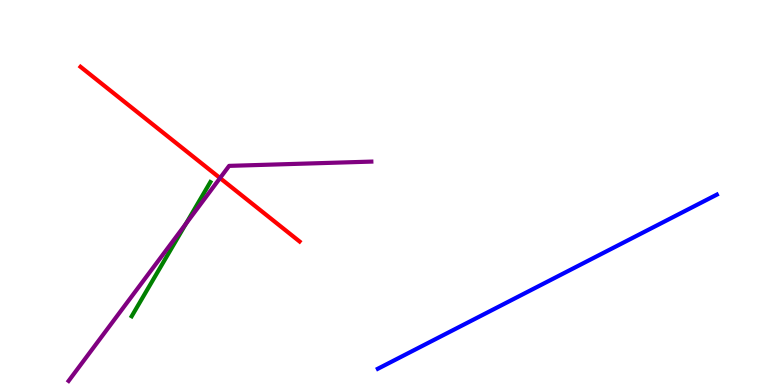[{'lines': ['blue', 'red'], 'intersections': []}, {'lines': ['green', 'red'], 'intersections': []}, {'lines': ['purple', 'red'], 'intersections': [{'x': 2.84, 'y': 5.38}]}, {'lines': ['blue', 'green'], 'intersections': []}, {'lines': ['blue', 'purple'], 'intersections': []}, {'lines': ['green', 'purple'], 'intersections': [{'x': 2.4, 'y': 4.18}]}]